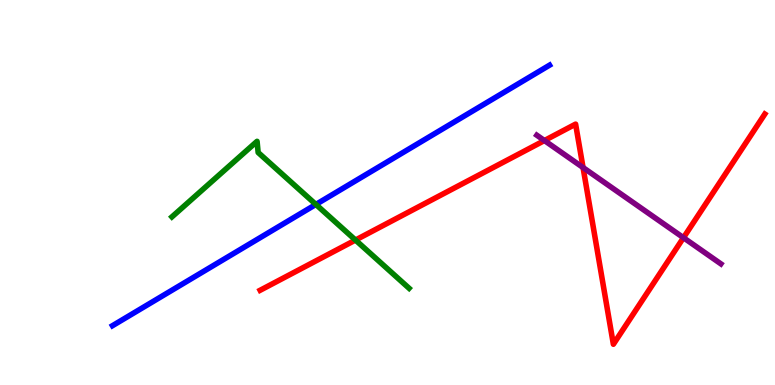[{'lines': ['blue', 'red'], 'intersections': []}, {'lines': ['green', 'red'], 'intersections': [{'x': 4.59, 'y': 3.76}]}, {'lines': ['purple', 'red'], 'intersections': [{'x': 7.02, 'y': 6.35}, {'x': 7.52, 'y': 5.65}, {'x': 8.82, 'y': 3.83}]}, {'lines': ['blue', 'green'], 'intersections': [{'x': 4.08, 'y': 4.69}]}, {'lines': ['blue', 'purple'], 'intersections': []}, {'lines': ['green', 'purple'], 'intersections': []}]